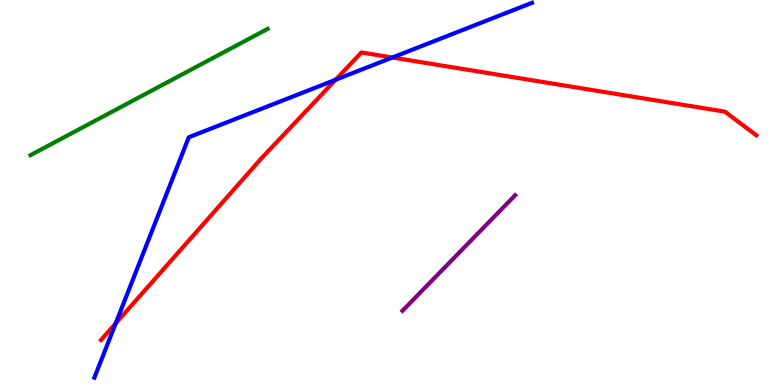[{'lines': ['blue', 'red'], 'intersections': [{'x': 1.49, 'y': 1.6}, {'x': 4.33, 'y': 7.93}, {'x': 5.06, 'y': 8.51}]}, {'lines': ['green', 'red'], 'intersections': []}, {'lines': ['purple', 'red'], 'intersections': []}, {'lines': ['blue', 'green'], 'intersections': []}, {'lines': ['blue', 'purple'], 'intersections': []}, {'lines': ['green', 'purple'], 'intersections': []}]